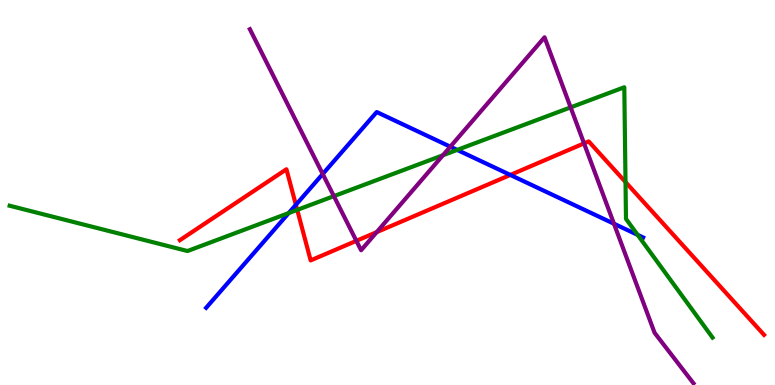[{'lines': ['blue', 'red'], 'intersections': [{'x': 3.82, 'y': 4.68}, {'x': 6.58, 'y': 5.46}]}, {'lines': ['green', 'red'], 'intersections': [{'x': 3.84, 'y': 4.55}, {'x': 8.07, 'y': 5.27}]}, {'lines': ['purple', 'red'], 'intersections': [{'x': 4.6, 'y': 3.74}, {'x': 4.86, 'y': 3.97}, {'x': 7.54, 'y': 6.28}]}, {'lines': ['blue', 'green'], 'intersections': [{'x': 3.72, 'y': 4.47}, {'x': 5.9, 'y': 6.11}, {'x': 8.23, 'y': 3.9}]}, {'lines': ['blue', 'purple'], 'intersections': [{'x': 4.16, 'y': 5.48}, {'x': 5.81, 'y': 6.19}, {'x': 7.92, 'y': 4.19}]}, {'lines': ['green', 'purple'], 'intersections': [{'x': 4.31, 'y': 4.91}, {'x': 5.72, 'y': 5.97}, {'x': 7.36, 'y': 7.21}]}]